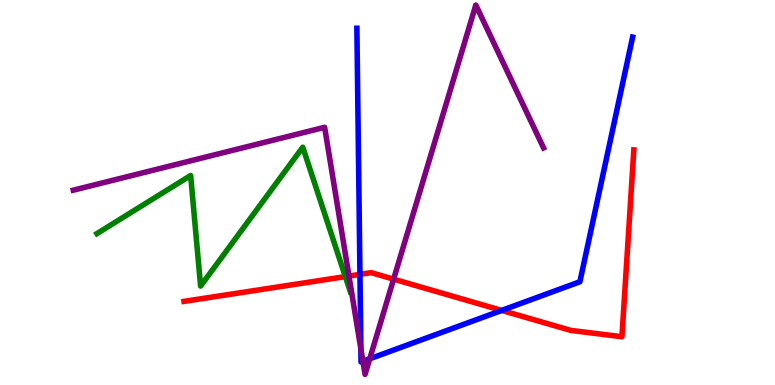[{'lines': ['blue', 'red'], 'intersections': [{'x': 4.64, 'y': 2.87}, {'x': 6.47, 'y': 1.94}]}, {'lines': ['green', 'red'], 'intersections': [{'x': 4.46, 'y': 2.82}]}, {'lines': ['purple', 'red'], 'intersections': [{'x': 4.5, 'y': 2.83}, {'x': 5.08, 'y': 2.75}]}, {'lines': ['blue', 'green'], 'intersections': []}, {'lines': ['blue', 'purple'], 'intersections': [{'x': 4.66, 'y': 0.936}, {'x': 4.68, 'y': 0.616}, {'x': 4.77, 'y': 0.681}]}, {'lines': ['green', 'purple'], 'intersections': []}]